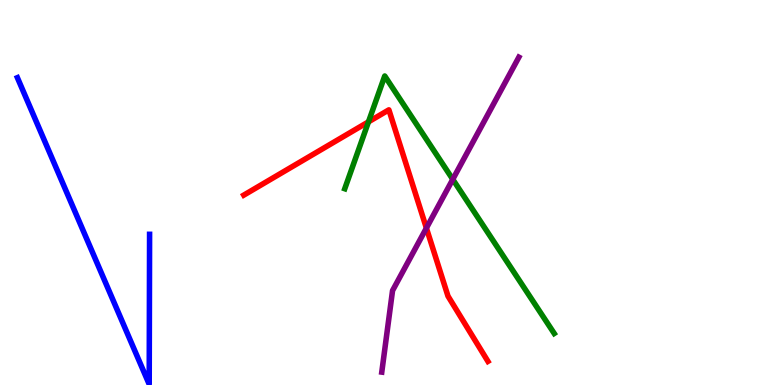[{'lines': ['blue', 'red'], 'intersections': []}, {'lines': ['green', 'red'], 'intersections': [{'x': 4.75, 'y': 6.84}]}, {'lines': ['purple', 'red'], 'intersections': [{'x': 5.5, 'y': 4.08}]}, {'lines': ['blue', 'green'], 'intersections': []}, {'lines': ['blue', 'purple'], 'intersections': []}, {'lines': ['green', 'purple'], 'intersections': [{'x': 5.84, 'y': 5.34}]}]